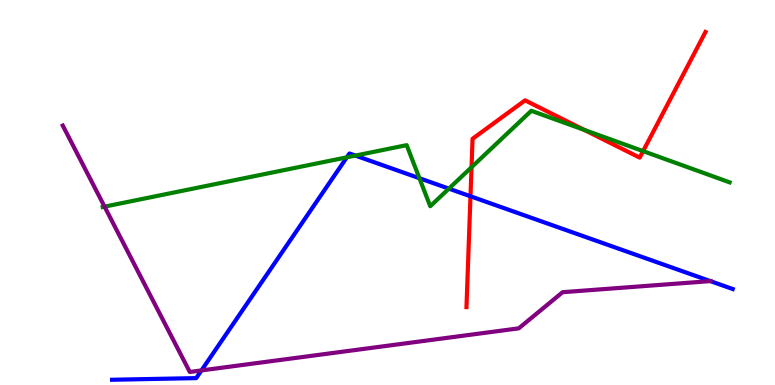[{'lines': ['blue', 'red'], 'intersections': [{'x': 6.07, 'y': 4.9}]}, {'lines': ['green', 'red'], 'intersections': [{'x': 6.08, 'y': 5.66}, {'x': 7.54, 'y': 6.63}, {'x': 8.3, 'y': 6.07}]}, {'lines': ['purple', 'red'], 'intersections': []}, {'lines': ['blue', 'green'], 'intersections': [{'x': 4.48, 'y': 5.91}, {'x': 4.59, 'y': 5.96}, {'x': 5.41, 'y': 5.37}, {'x': 5.79, 'y': 5.1}]}, {'lines': ['blue', 'purple'], 'intersections': [{'x': 2.6, 'y': 0.379}, {'x': 9.17, 'y': 2.7}]}, {'lines': ['green', 'purple'], 'intersections': [{'x': 1.35, 'y': 4.63}]}]